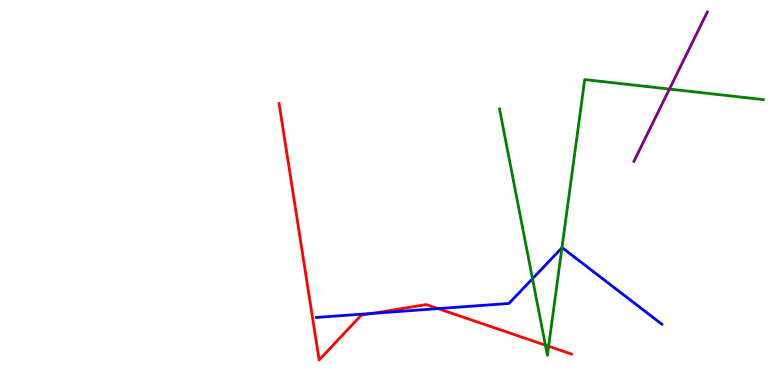[{'lines': ['blue', 'red'], 'intersections': [{'x': 4.81, 'y': 1.86}, {'x': 5.65, 'y': 1.98}]}, {'lines': ['green', 'red'], 'intersections': [{'x': 7.04, 'y': 1.03}, {'x': 7.08, 'y': 1.01}]}, {'lines': ['purple', 'red'], 'intersections': []}, {'lines': ['blue', 'green'], 'intersections': [{'x': 6.87, 'y': 2.76}, {'x': 7.25, 'y': 3.56}]}, {'lines': ['blue', 'purple'], 'intersections': []}, {'lines': ['green', 'purple'], 'intersections': [{'x': 8.64, 'y': 7.69}]}]